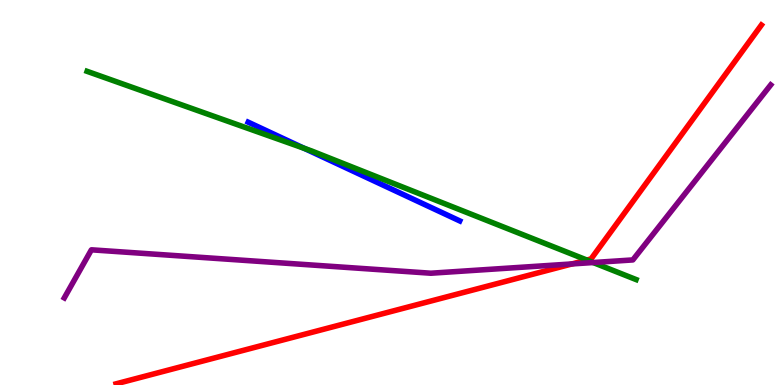[{'lines': ['blue', 'red'], 'intersections': []}, {'lines': ['green', 'red'], 'intersections': [{'x': 7.57, 'y': 3.25}]}, {'lines': ['purple', 'red'], 'intersections': [{'x': 7.38, 'y': 3.14}]}, {'lines': ['blue', 'green'], 'intersections': [{'x': 3.93, 'y': 6.15}]}, {'lines': ['blue', 'purple'], 'intersections': []}, {'lines': ['green', 'purple'], 'intersections': [{'x': 7.65, 'y': 3.18}]}]